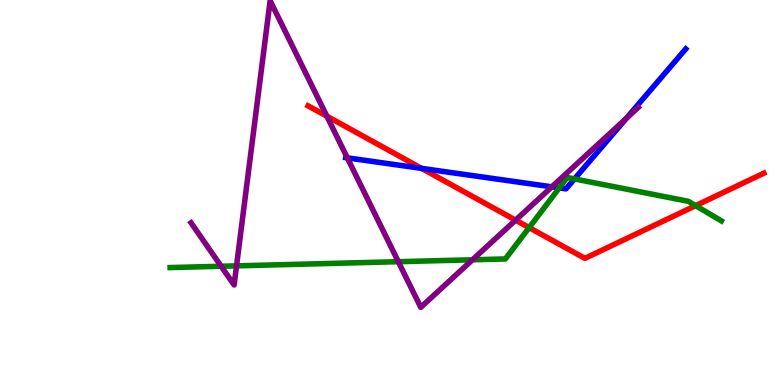[{'lines': ['blue', 'red'], 'intersections': [{'x': 5.44, 'y': 5.63}]}, {'lines': ['green', 'red'], 'intersections': [{'x': 6.83, 'y': 4.09}, {'x': 8.98, 'y': 4.66}]}, {'lines': ['purple', 'red'], 'intersections': [{'x': 4.22, 'y': 6.98}, {'x': 6.65, 'y': 4.28}]}, {'lines': ['blue', 'green'], 'intersections': [{'x': 7.22, 'y': 5.12}, {'x': 7.41, 'y': 5.35}]}, {'lines': ['blue', 'purple'], 'intersections': [{'x': 4.48, 'y': 5.9}, {'x': 7.12, 'y': 5.15}, {'x': 8.08, 'y': 6.92}]}, {'lines': ['green', 'purple'], 'intersections': [{'x': 2.85, 'y': 3.08}, {'x': 3.05, 'y': 3.09}, {'x': 5.14, 'y': 3.2}, {'x': 6.1, 'y': 3.25}]}]